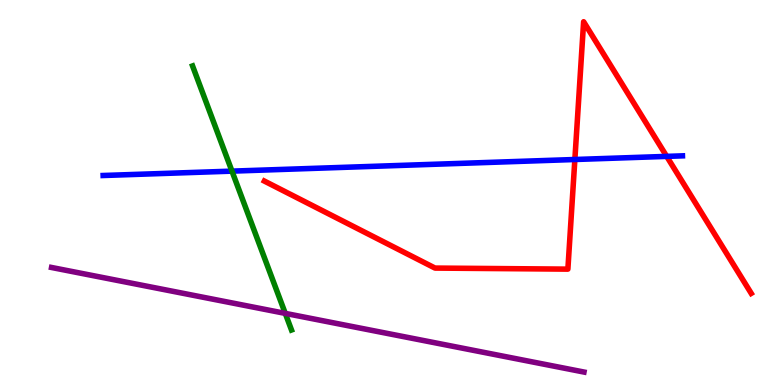[{'lines': ['blue', 'red'], 'intersections': [{'x': 7.42, 'y': 5.86}, {'x': 8.6, 'y': 5.94}]}, {'lines': ['green', 'red'], 'intersections': []}, {'lines': ['purple', 'red'], 'intersections': []}, {'lines': ['blue', 'green'], 'intersections': [{'x': 2.99, 'y': 5.55}]}, {'lines': ['blue', 'purple'], 'intersections': []}, {'lines': ['green', 'purple'], 'intersections': [{'x': 3.68, 'y': 1.86}]}]